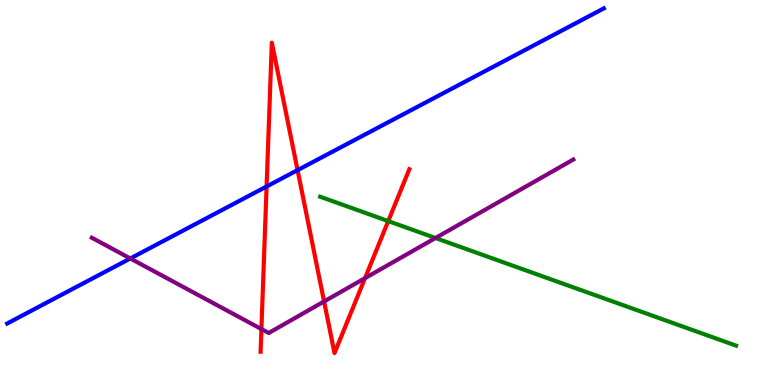[{'lines': ['blue', 'red'], 'intersections': [{'x': 3.44, 'y': 5.16}, {'x': 3.84, 'y': 5.58}]}, {'lines': ['green', 'red'], 'intersections': [{'x': 5.01, 'y': 4.26}]}, {'lines': ['purple', 'red'], 'intersections': [{'x': 3.37, 'y': 1.45}, {'x': 4.18, 'y': 2.17}, {'x': 4.71, 'y': 2.78}]}, {'lines': ['blue', 'green'], 'intersections': []}, {'lines': ['blue', 'purple'], 'intersections': [{'x': 1.68, 'y': 3.29}]}, {'lines': ['green', 'purple'], 'intersections': [{'x': 5.62, 'y': 3.82}]}]